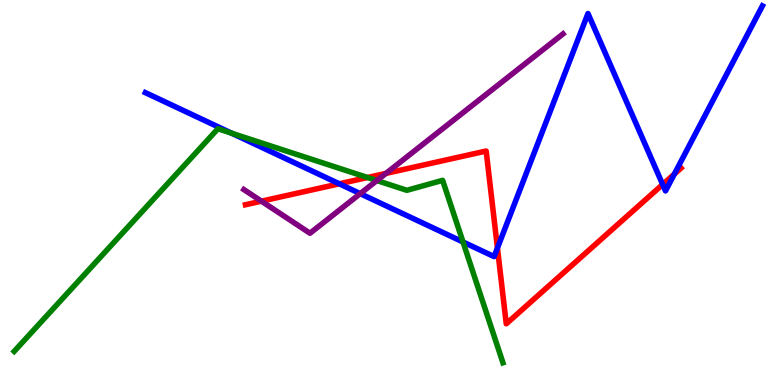[{'lines': ['blue', 'red'], 'intersections': [{'x': 4.38, 'y': 5.23}, {'x': 6.42, 'y': 3.56}, {'x': 8.55, 'y': 5.21}, {'x': 8.7, 'y': 5.48}]}, {'lines': ['green', 'red'], 'intersections': [{'x': 4.74, 'y': 5.39}]}, {'lines': ['purple', 'red'], 'intersections': [{'x': 3.37, 'y': 4.77}, {'x': 4.98, 'y': 5.5}]}, {'lines': ['blue', 'green'], 'intersections': [{'x': 2.99, 'y': 6.54}, {'x': 5.97, 'y': 3.72}]}, {'lines': ['blue', 'purple'], 'intersections': [{'x': 4.65, 'y': 4.97}]}, {'lines': ['green', 'purple'], 'intersections': [{'x': 4.86, 'y': 5.31}]}]